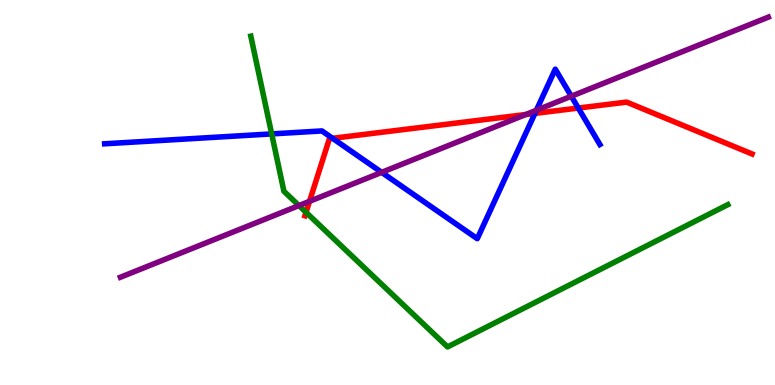[{'lines': ['blue', 'red'], 'intersections': [{'x': 4.29, 'y': 6.41}, {'x': 6.9, 'y': 7.05}, {'x': 7.46, 'y': 7.19}]}, {'lines': ['green', 'red'], 'intersections': [{'x': 3.95, 'y': 4.49}]}, {'lines': ['purple', 'red'], 'intersections': [{'x': 3.99, 'y': 4.77}, {'x': 6.78, 'y': 7.03}]}, {'lines': ['blue', 'green'], 'intersections': [{'x': 3.51, 'y': 6.52}]}, {'lines': ['blue', 'purple'], 'intersections': [{'x': 4.92, 'y': 5.52}, {'x': 6.92, 'y': 7.14}, {'x': 7.37, 'y': 7.5}]}, {'lines': ['green', 'purple'], 'intersections': [{'x': 3.86, 'y': 4.66}]}]